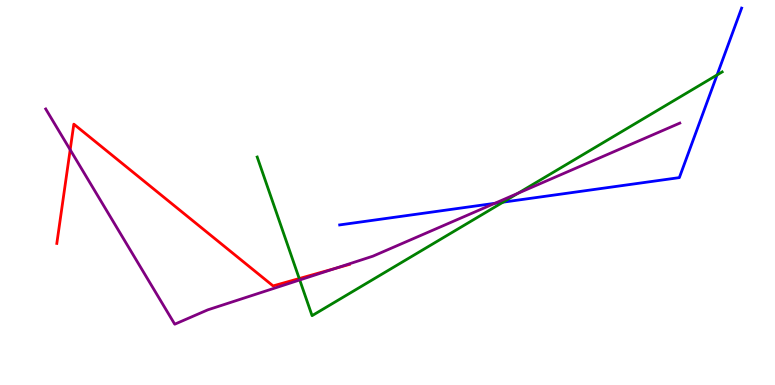[{'lines': ['blue', 'red'], 'intersections': []}, {'lines': ['green', 'red'], 'intersections': [{'x': 3.86, 'y': 2.76}]}, {'lines': ['purple', 'red'], 'intersections': [{'x': 0.905, 'y': 6.11}, {'x': 4.33, 'y': 3.03}]}, {'lines': ['blue', 'green'], 'intersections': [{'x': 6.49, 'y': 4.75}, {'x': 9.25, 'y': 8.05}]}, {'lines': ['blue', 'purple'], 'intersections': [{'x': 6.38, 'y': 4.72}]}, {'lines': ['green', 'purple'], 'intersections': [{'x': 3.87, 'y': 2.73}, {'x': 6.68, 'y': 4.98}]}]